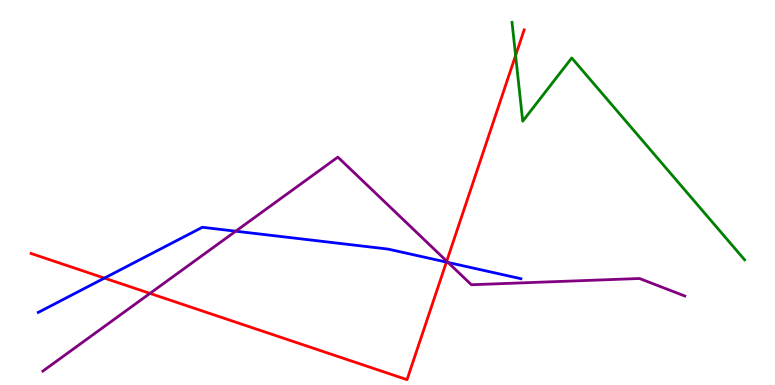[{'lines': ['blue', 'red'], 'intersections': [{'x': 1.35, 'y': 2.78}, {'x': 5.76, 'y': 3.19}]}, {'lines': ['green', 'red'], 'intersections': [{'x': 6.65, 'y': 8.56}]}, {'lines': ['purple', 'red'], 'intersections': [{'x': 1.94, 'y': 2.38}, {'x': 5.76, 'y': 3.22}]}, {'lines': ['blue', 'green'], 'intersections': []}, {'lines': ['blue', 'purple'], 'intersections': [{'x': 3.04, 'y': 3.99}, {'x': 5.78, 'y': 3.18}]}, {'lines': ['green', 'purple'], 'intersections': []}]